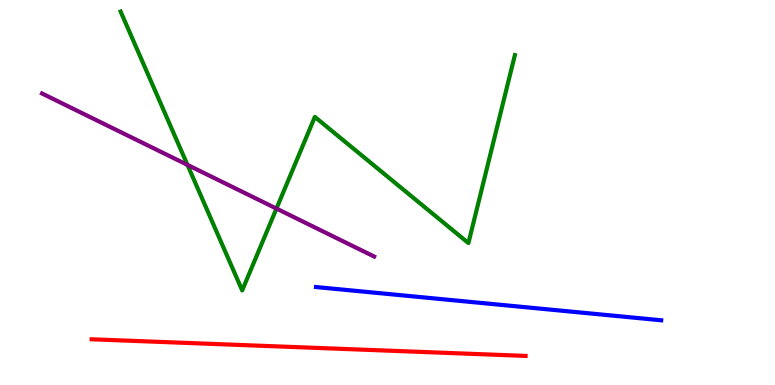[{'lines': ['blue', 'red'], 'intersections': []}, {'lines': ['green', 'red'], 'intersections': []}, {'lines': ['purple', 'red'], 'intersections': []}, {'lines': ['blue', 'green'], 'intersections': []}, {'lines': ['blue', 'purple'], 'intersections': []}, {'lines': ['green', 'purple'], 'intersections': [{'x': 2.42, 'y': 5.72}, {'x': 3.57, 'y': 4.58}]}]